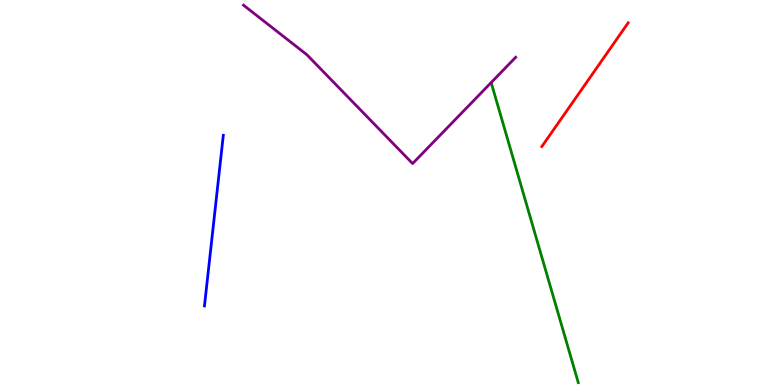[{'lines': ['blue', 'red'], 'intersections': []}, {'lines': ['green', 'red'], 'intersections': []}, {'lines': ['purple', 'red'], 'intersections': []}, {'lines': ['blue', 'green'], 'intersections': []}, {'lines': ['blue', 'purple'], 'intersections': []}, {'lines': ['green', 'purple'], 'intersections': []}]